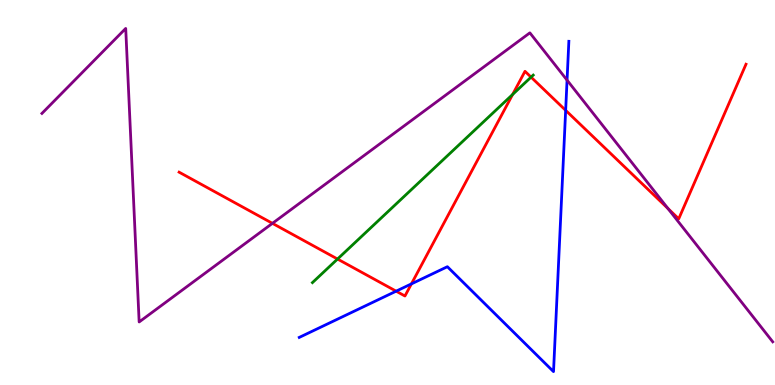[{'lines': ['blue', 'red'], 'intersections': [{'x': 5.11, 'y': 2.44}, {'x': 5.31, 'y': 2.63}, {'x': 7.3, 'y': 7.13}]}, {'lines': ['green', 'red'], 'intersections': [{'x': 4.36, 'y': 3.27}, {'x': 6.61, 'y': 7.55}, {'x': 6.85, 'y': 8.0}]}, {'lines': ['purple', 'red'], 'intersections': [{'x': 3.52, 'y': 4.2}, {'x': 8.62, 'y': 4.59}]}, {'lines': ['blue', 'green'], 'intersections': []}, {'lines': ['blue', 'purple'], 'intersections': [{'x': 7.32, 'y': 7.92}]}, {'lines': ['green', 'purple'], 'intersections': []}]